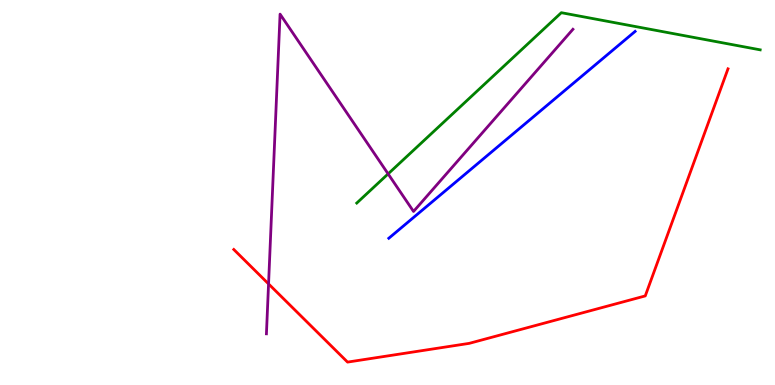[{'lines': ['blue', 'red'], 'intersections': []}, {'lines': ['green', 'red'], 'intersections': []}, {'lines': ['purple', 'red'], 'intersections': [{'x': 3.47, 'y': 2.63}]}, {'lines': ['blue', 'green'], 'intersections': []}, {'lines': ['blue', 'purple'], 'intersections': []}, {'lines': ['green', 'purple'], 'intersections': [{'x': 5.01, 'y': 5.48}]}]